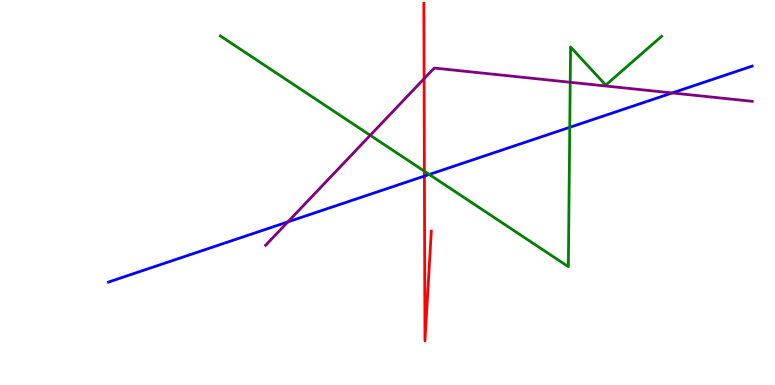[{'lines': ['blue', 'red'], 'intersections': [{'x': 5.48, 'y': 5.43}]}, {'lines': ['green', 'red'], 'intersections': [{'x': 5.48, 'y': 5.55}]}, {'lines': ['purple', 'red'], 'intersections': [{'x': 5.47, 'y': 7.96}]}, {'lines': ['blue', 'green'], 'intersections': [{'x': 5.54, 'y': 5.47}, {'x': 7.35, 'y': 6.69}]}, {'lines': ['blue', 'purple'], 'intersections': [{'x': 3.71, 'y': 4.24}, {'x': 8.67, 'y': 7.59}]}, {'lines': ['green', 'purple'], 'intersections': [{'x': 4.78, 'y': 6.49}, {'x': 7.36, 'y': 7.86}]}]